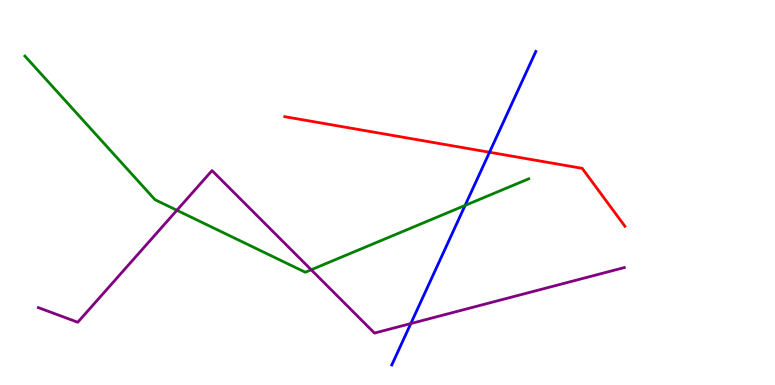[{'lines': ['blue', 'red'], 'intersections': [{'x': 6.32, 'y': 6.05}]}, {'lines': ['green', 'red'], 'intersections': []}, {'lines': ['purple', 'red'], 'intersections': []}, {'lines': ['blue', 'green'], 'intersections': [{'x': 6.0, 'y': 4.66}]}, {'lines': ['blue', 'purple'], 'intersections': [{'x': 5.3, 'y': 1.6}]}, {'lines': ['green', 'purple'], 'intersections': [{'x': 2.28, 'y': 4.54}, {'x': 4.02, 'y': 2.99}]}]